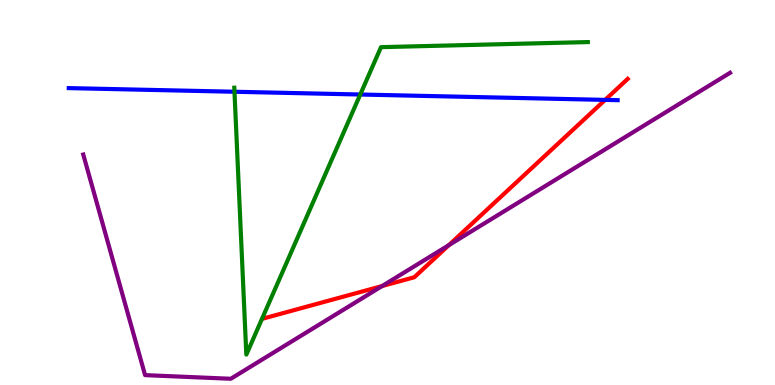[{'lines': ['blue', 'red'], 'intersections': [{'x': 7.81, 'y': 7.41}]}, {'lines': ['green', 'red'], 'intersections': []}, {'lines': ['purple', 'red'], 'intersections': [{'x': 4.93, 'y': 2.57}, {'x': 5.79, 'y': 3.63}]}, {'lines': ['blue', 'green'], 'intersections': [{'x': 3.03, 'y': 7.62}, {'x': 4.65, 'y': 7.55}]}, {'lines': ['blue', 'purple'], 'intersections': []}, {'lines': ['green', 'purple'], 'intersections': []}]